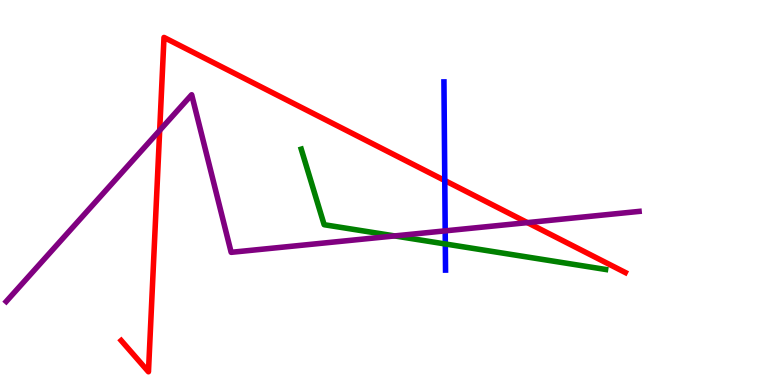[{'lines': ['blue', 'red'], 'intersections': [{'x': 5.74, 'y': 5.31}]}, {'lines': ['green', 'red'], 'intersections': []}, {'lines': ['purple', 'red'], 'intersections': [{'x': 2.06, 'y': 6.61}, {'x': 6.8, 'y': 4.22}]}, {'lines': ['blue', 'green'], 'intersections': [{'x': 5.75, 'y': 3.66}]}, {'lines': ['blue', 'purple'], 'intersections': [{'x': 5.74, 'y': 4.0}]}, {'lines': ['green', 'purple'], 'intersections': [{'x': 5.09, 'y': 3.87}]}]